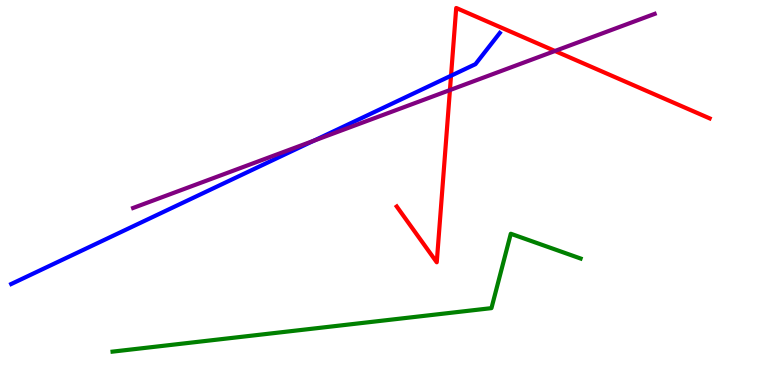[{'lines': ['blue', 'red'], 'intersections': [{'x': 5.82, 'y': 8.03}]}, {'lines': ['green', 'red'], 'intersections': []}, {'lines': ['purple', 'red'], 'intersections': [{'x': 5.81, 'y': 7.66}, {'x': 7.16, 'y': 8.68}]}, {'lines': ['blue', 'green'], 'intersections': []}, {'lines': ['blue', 'purple'], 'intersections': [{'x': 4.05, 'y': 6.34}]}, {'lines': ['green', 'purple'], 'intersections': []}]